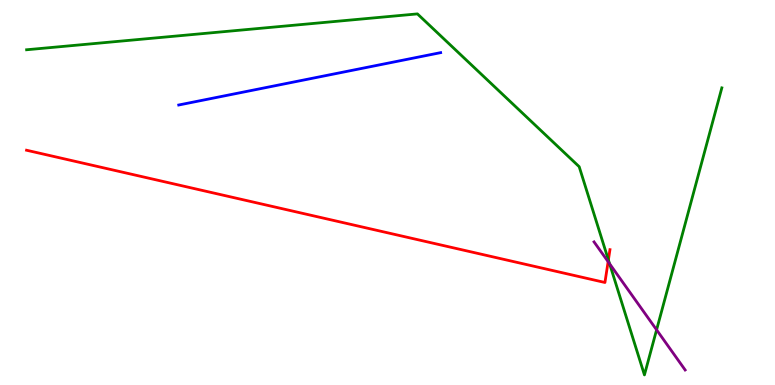[{'lines': ['blue', 'red'], 'intersections': []}, {'lines': ['green', 'red'], 'intersections': [{'x': 7.85, 'y': 3.25}]}, {'lines': ['purple', 'red'], 'intersections': [{'x': 7.85, 'y': 3.2}]}, {'lines': ['blue', 'green'], 'intersections': []}, {'lines': ['blue', 'purple'], 'intersections': []}, {'lines': ['green', 'purple'], 'intersections': [{'x': 7.87, 'y': 3.15}, {'x': 8.47, 'y': 1.43}]}]